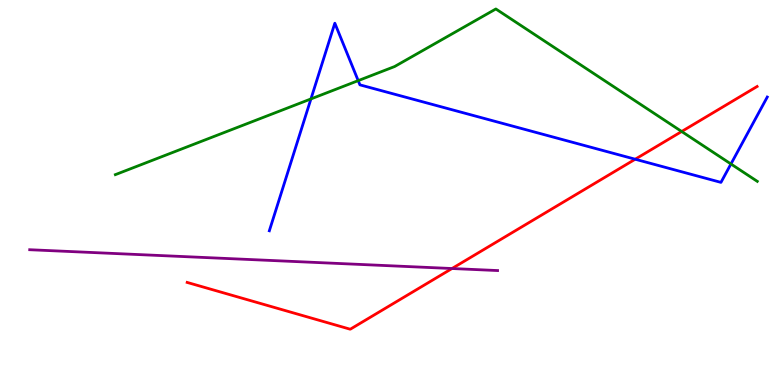[{'lines': ['blue', 'red'], 'intersections': [{'x': 8.2, 'y': 5.86}]}, {'lines': ['green', 'red'], 'intersections': [{'x': 8.8, 'y': 6.58}]}, {'lines': ['purple', 'red'], 'intersections': [{'x': 5.83, 'y': 3.03}]}, {'lines': ['blue', 'green'], 'intersections': [{'x': 4.01, 'y': 7.43}, {'x': 4.62, 'y': 7.91}, {'x': 9.43, 'y': 5.74}]}, {'lines': ['blue', 'purple'], 'intersections': []}, {'lines': ['green', 'purple'], 'intersections': []}]